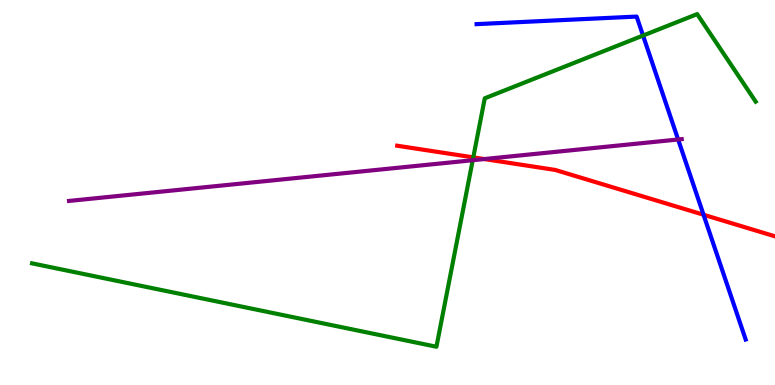[{'lines': ['blue', 'red'], 'intersections': [{'x': 9.08, 'y': 4.42}]}, {'lines': ['green', 'red'], 'intersections': [{'x': 6.11, 'y': 5.91}]}, {'lines': ['purple', 'red'], 'intersections': [{'x': 6.25, 'y': 5.87}]}, {'lines': ['blue', 'green'], 'intersections': [{'x': 8.3, 'y': 9.08}]}, {'lines': ['blue', 'purple'], 'intersections': [{'x': 8.75, 'y': 6.38}]}, {'lines': ['green', 'purple'], 'intersections': [{'x': 6.1, 'y': 5.84}]}]